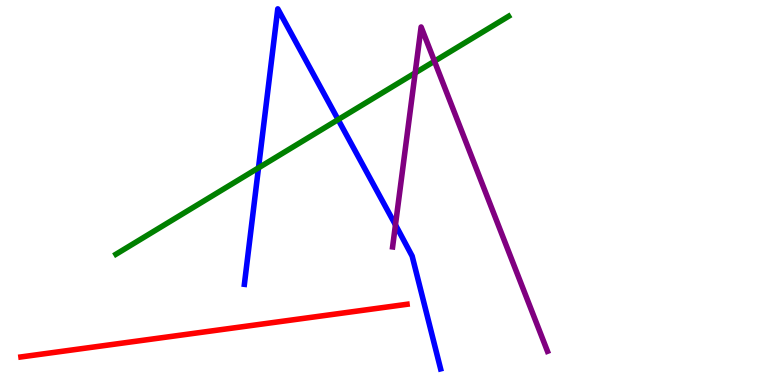[{'lines': ['blue', 'red'], 'intersections': []}, {'lines': ['green', 'red'], 'intersections': []}, {'lines': ['purple', 'red'], 'intersections': []}, {'lines': ['blue', 'green'], 'intersections': [{'x': 3.34, 'y': 5.64}, {'x': 4.36, 'y': 6.89}]}, {'lines': ['blue', 'purple'], 'intersections': [{'x': 5.1, 'y': 4.16}]}, {'lines': ['green', 'purple'], 'intersections': [{'x': 5.36, 'y': 8.11}, {'x': 5.61, 'y': 8.41}]}]